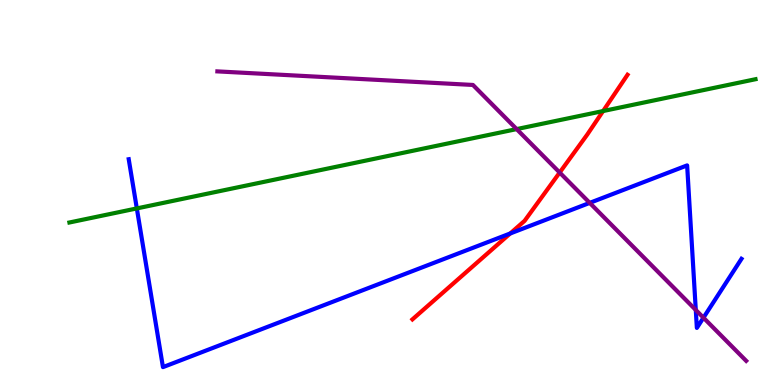[{'lines': ['blue', 'red'], 'intersections': [{'x': 6.58, 'y': 3.94}]}, {'lines': ['green', 'red'], 'intersections': [{'x': 7.78, 'y': 7.12}]}, {'lines': ['purple', 'red'], 'intersections': [{'x': 7.22, 'y': 5.52}]}, {'lines': ['blue', 'green'], 'intersections': [{'x': 1.77, 'y': 4.59}]}, {'lines': ['blue', 'purple'], 'intersections': [{'x': 7.61, 'y': 4.73}, {'x': 8.98, 'y': 1.95}, {'x': 9.08, 'y': 1.75}]}, {'lines': ['green', 'purple'], 'intersections': [{'x': 6.67, 'y': 6.65}]}]